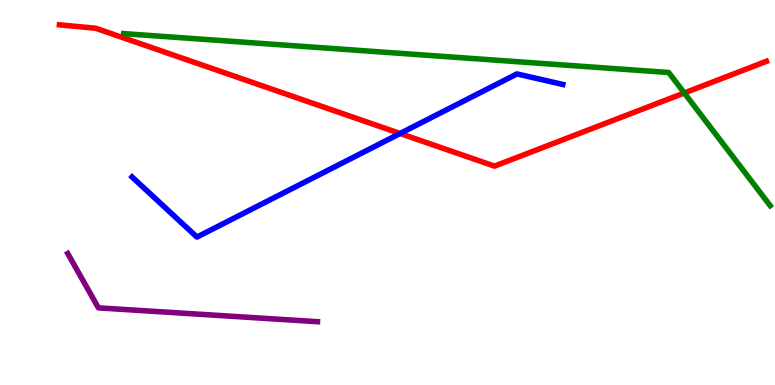[{'lines': ['blue', 'red'], 'intersections': [{'x': 5.16, 'y': 6.53}]}, {'lines': ['green', 'red'], 'intersections': [{'x': 8.83, 'y': 7.59}]}, {'lines': ['purple', 'red'], 'intersections': []}, {'lines': ['blue', 'green'], 'intersections': []}, {'lines': ['blue', 'purple'], 'intersections': []}, {'lines': ['green', 'purple'], 'intersections': []}]